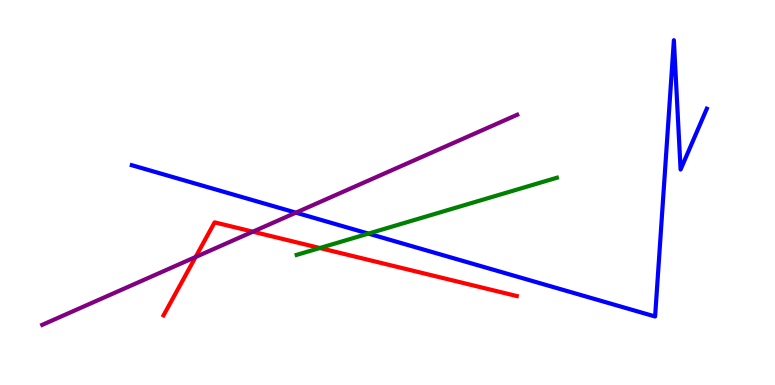[{'lines': ['blue', 'red'], 'intersections': []}, {'lines': ['green', 'red'], 'intersections': [{'x': 4.13, 'y': 3.56}]}, {'lines': ['purple', 'red'], 'intersections': [{'x': 2.52, 'y': 3.32}, {'x': 3.26, 'y': 3.98}]}, {'lines': ['blue', 'green'], 'intersections': [{'x': 4.75, 'y': 3.93}]}, {'lines': ['blue', 'purple'], 'intersections': [{'x': 3.82, 'y': 4.48}]}, {'lines': ['green', 'purple'], 'intersections': []}]